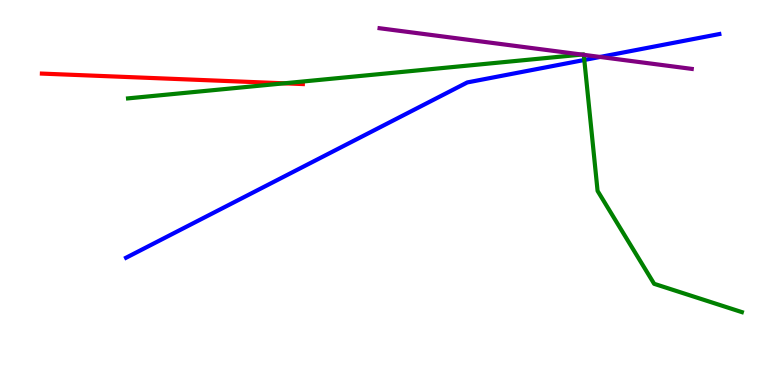[{'lines': ['blue', 'red'], 'intersections': []}, {'lines': ['green', 'red'], 'intersections': [{'x': 3.67, 'y': 7.84}]}, {'lines': ['purple', 'red'], 'intersections': []}, {'lines': ['blue', 'green'], 'intersections': [{'x': 7.54, 'y': 8.44}]}, {'lines': ['blue', 'purple'], 'intersections': [{'x': 7.74, 'y': 8.52}]}, {'lines': ['green', 'purple'], 'intersections': [{'x': 7.51, 'y': 8.58}, {'x': 7.53, 'y': 8.58}]}]